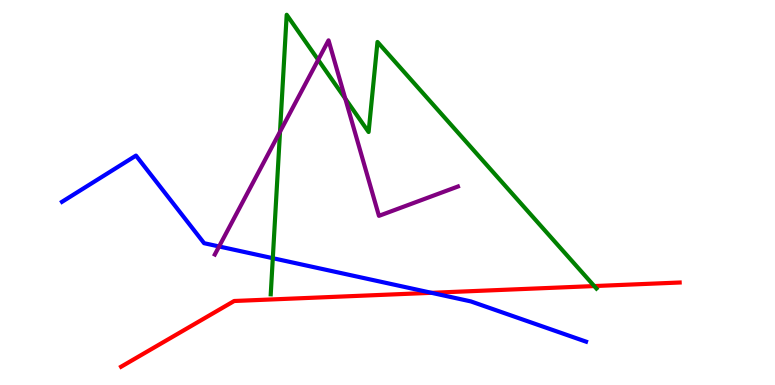[{'lines': ['blue', 'red'], 'intersections': [{'x': 5.57, 'y': 2.39}]}, {'lines': ['green', 'red'], 'intersections': [{'x': 7.67, 'y': 2.57}]}, {'lines': ['purple', 'red'], 'intersections': []}, {'lines': ['blue', 'green'], 'intersections': [{'x': 3.52, 'y': 3.29}]}, {'lines': ['blue', 'purple'], 'intersections': [{'x': 2.83, 'y': 3.6}]}, {'lines': ['green', 'purple'], 'intersections': [{'x': 3.61, 'y': 6.58}, {'x': 4.11, 'y': 8.45}, {'x': 4.46, 'y': 7.44}]}]